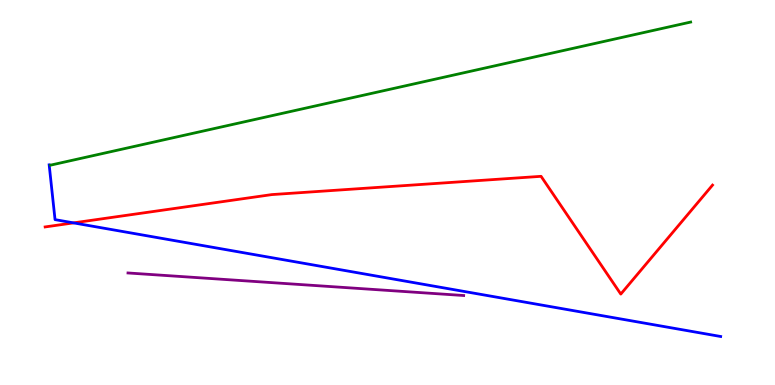[{'lines': ['blue', 'red'], 'intersections': [{'x': 0.949, 'y': 4.21}]}, {'lines': ['green', 'red'], 'intersections': []}, {'lines': ['purple', 'red'], 'intersections': []}, {'lines': ['blue', 'green'], 'intersections': []}, {'lines': ['blue', 'purple'], 'intersections': []}, {'lines': ['green', 'purple'], 'intersections': []}]